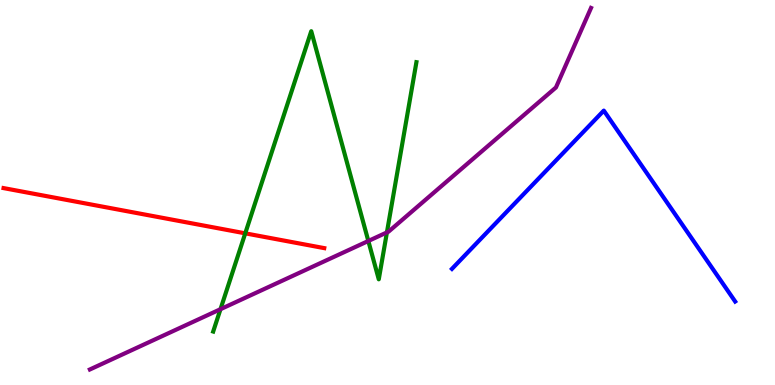[{'lines': ['blue', 'red'], 'intersections': []}, {'lines': ['green', 'red'], 'intersections': [{'x': 3.16, 'y': 3.94}]}, {'lines': ['purple', 'red'], 'intersections': []}, {'lines': ['blue', 'green'], 'intersections': []}, {'lines': ['blue', 'purple'], 'intersections': []}, {'lines': ['green', 'purple'], 'intersections': [{'x': 2.84, 'y': 1.97}, {'x': 4.75, 'y': 3.74}, {'x': 4.99, 'y': 3.96}]}]